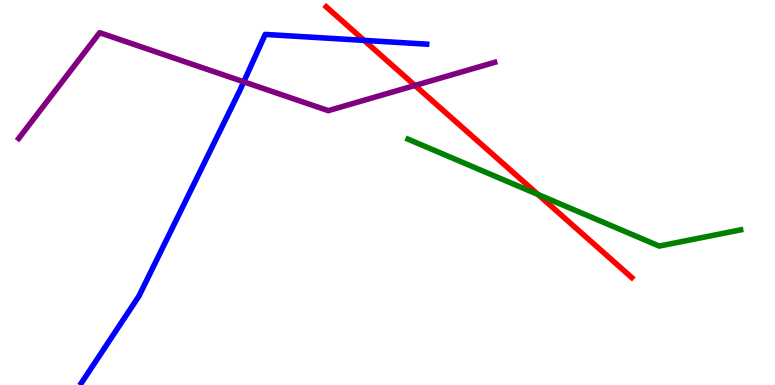[{'lines': ['blue', 'red'], 'intersections': [{'x': 4.7, 'y': 8.95}]}, {'lines': ['green', 'red'], 'intersections': [{'x': 6.94, 'y': 4.95}]}, {'lines': ['purple', 'red'], 'intersections': [{'x': 5.35, 'y': 7.78}]}, {'lines': ['blue', 'green'], 'intersections': []}, {'lines': ['blue', 'purple'], 'intersections': [{'x': 3.15, 'y': 7.87}]}, {'lines': ['green', 'purple'], 'intersections': []}]